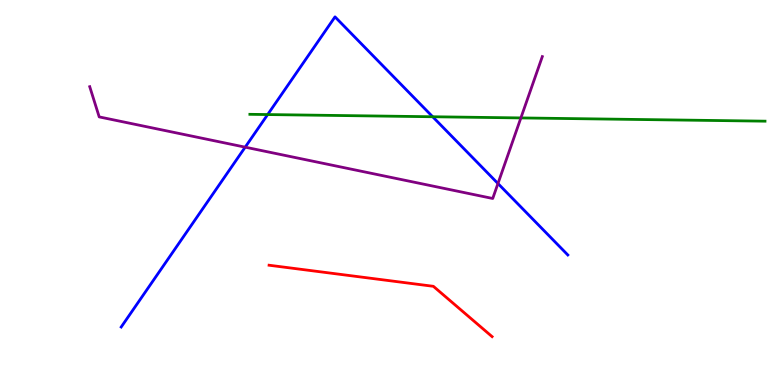[{'lines': ['blue', 'red'], 'intersections': []}, {'lines': ['green', 'red'], 'intersections': []}, {'lines': ['purple', 'red'], 'intersections': []}, {'lines': ['blue', 'green'], 'intersections': [{'x': 3.45, 'y': 7.02}, {'x': 5.58, 'y': 6.97}]}, {'lines': ['blue', 'purple'], 'intersections': [{'x': 3.16, 'y': 6.18}, {'x': 6.43, 'y': 5.23}]}, {'lines': ['green', 'purple'], 'intersections': [{'x': 6.72, 'y': 6.94}]}]